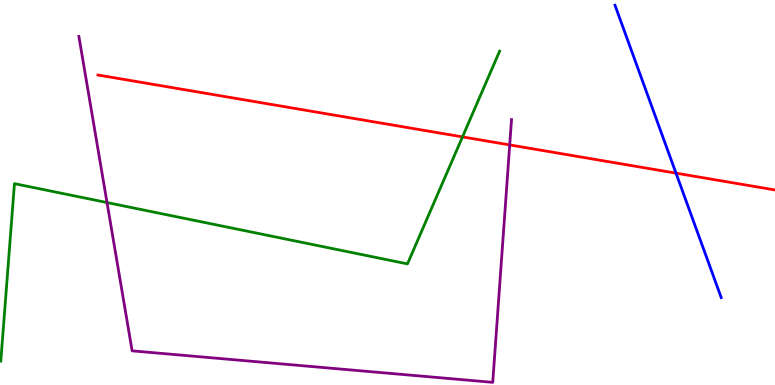[{'lines': ['blue', 'red'], 'intersections': [{'x': 8.72, 'y': 5.5}]}, {'lines': ['green', 'red'], 'intersections': [{'x': 5.97, 'y': 6.44}]}, {'lines': ['purple', 'red'], 'intersections': [{'x': 6.58, 'y': 6.24}]}, {'lines': ['blue', 'green'], 'intersections': []}, {'lines': ['blue', 'purple'], 'intersections': []}, {'lines': ['green', 'purple'], 'intersections': [{'x': 1.38, 'y': 4.74}]}]